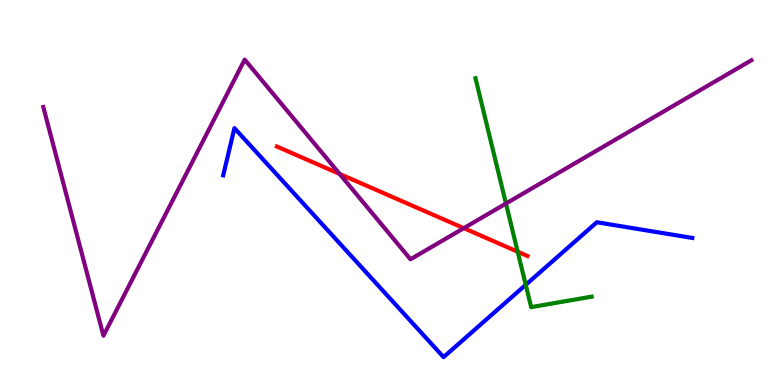[{'lines': ['blue', 'red'], 'intersections': []}, {'lines': ['green', 'red'], 'intersections': [{'x': 6.68, 'y': 3.46}]}, {'lines': ['purple', 'red'], 'intersections': [{'x': 4.38, 'y': 5.48}, {'x': 5.98, 'y': 4.07}]}, {'lines': ['blue', 'green'], 'intersections': [{'x': 6.78, 'y': 2.6}]}, {'lines': ['blue', 'purple'], 'intersections': []}, {'lines': ['green', 'purple'], 'intersections': [{'x': 6.53, 'y': 4.71}]}]